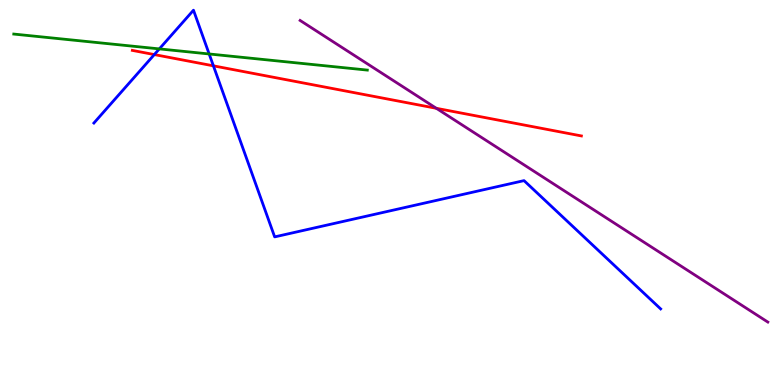[{'lines': ['blue', 'red'], 'intersections': [{'x': 1.99, 'y': 8.58}, {'x': 2.75, 'y': 8.29}]}, {'lines': ['green', 'red'], 'intersections': []}, {'lines': ['purple', 'red'], 'intersections': [{'x': 5.63, 'y': 7.19}]}, {'lines': ['blue', 'green'], 'intersections': [{'x': 2.06, 'y': 8.73}, {'x': 2.7, 'y': 8.6}]}, {'lines': ['blue', 'purple'], 'intersections': []}, {'lines': ['green', 'purple'], 'intersections': []}]